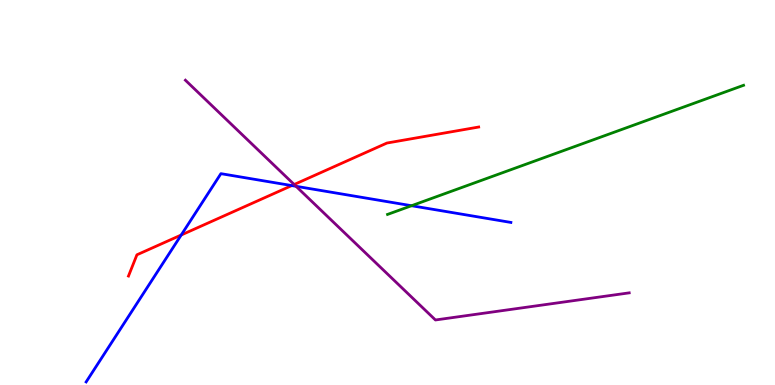[{'lines': ['blue', 'red'], 'intersections': [{'x': 2.34, 'y': 3.9}, {'x': 3.76, 'y': 5.18}]}, {'lines': ['green', 'red'], 'intersections': []}, {'lines': ['purple', 'red'], 'intersections': [{'x': 3.8, 'y': 5.21}]}, {'lines': ['blue', 'green'], 'intersections': [{'x': 5.31, 'y': 4.66}]}, {'lines': ['blue', 'purple'], 'intersections': [{'x': 3.82, 'y': 5.16}]}, {'lines': ['green', 'purple'], 'intersections': []}]